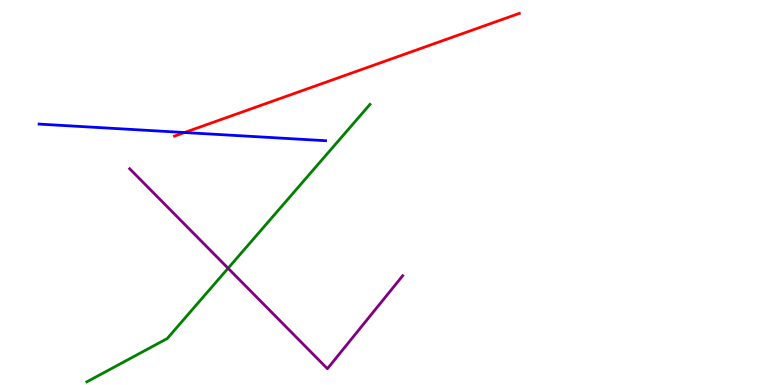[{'lines': ['blue', 'red'], 'intersections': [{'x': 2.38, 'y': 6.56}]}, {'lines': ['green', 'red'], 'intersections': []}, {'lines': ['purple', 'red'], 'intersections': []}, {'lines': ['blue', 'green'], 'intersections': []}, {'lines': ['blue', 'purple'], 'intersections': []}, {'lines': ['green', 'purple'], 'intersections': [{'x': 2.94, 'y': 3.03}]}]